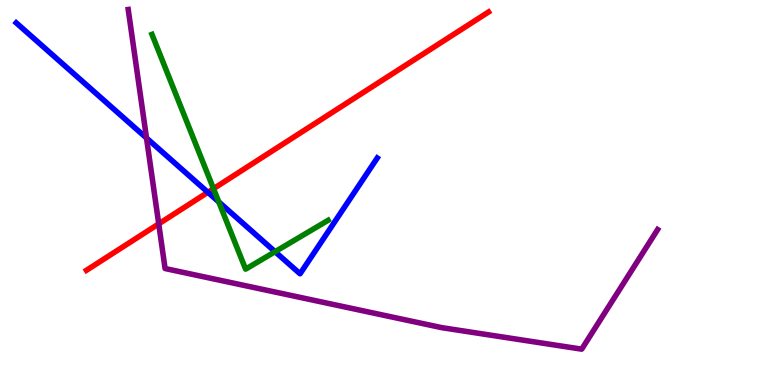[{'lines': ['blue', 'red'], 'intersections': [{'x': 2.68, 'y': 5.01}]}, {'lines': ['green', 'red'], 'intersections': [{'x': 2.75, 'y': 5.1}]}, {'lines': ['purple', 'red'], 'intersections': [{'x': 2.05, 'y': 4.19}]}, {'lines': ['blue', 'green'], 'intersections': [{'x': 2.82, 'y': 4.75}, {'x': 3.55, 'y': 3.46}]}, {'lines': ['blue', 'purple'], 'intersections': [{'x': 1.89, 'y': 6.41}]}, {'lines': ['green', 'purple'], 'intersections': []}]